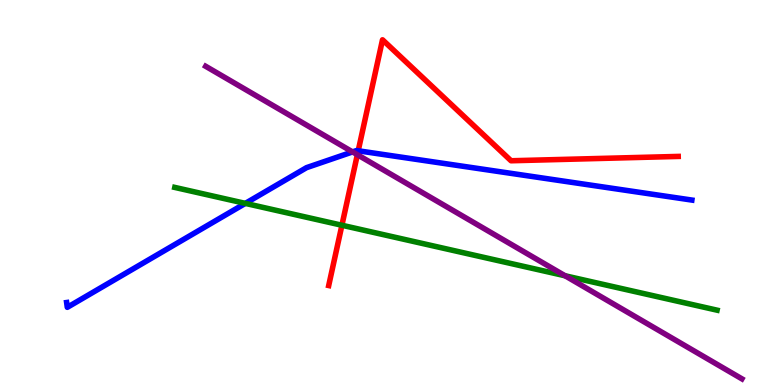[{'lines': ['blue', 'red'], 'intersections': [{'x': 4.62, 'y': 6.08}]}, {'lines': ['green', 'red'], 'intersections': [{'x': 4.41, 'y': 4.15}]}, {'lines': ['purple', 'red'], 'intersections': [{'x': 4.61, 'y': 5.98}]}, {'lines': ['blue', 'green'], 'intersections': [{'x': 3.17, 'y': 4.72}]}, {'lines': ['blue', 'purple'], 'intersections': [{'x': 4.55, 'y': 6.05}]}, {'lines': ['green', 'purple'], 'intersections': [{'x': 7.29, 'y': 2.84}]}]